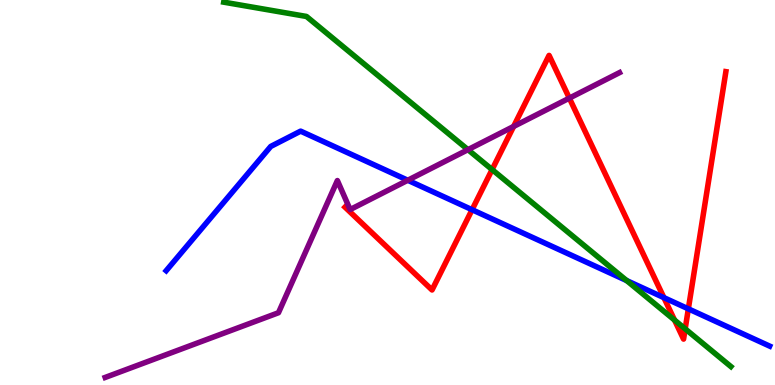[{'lines': ['blue', 'red'], 'intersections': [{'x': 6.09, 'y': 4.55}, {'x': 8.57, 'y': 2.27}, {'x': 8.88, 'y': 1.98}]}, {'lines': ['green', 'red'], 'intersections': [{'x': 6.35, 'y': 5.6}, {'x': 8.7, 'y': 1.69}, {'x': 8.84, 'y': 1.46}]}, {'lines': ['purple', 'red'], 'intersections': [{'x': 6.63, 'y': 6.72}, {'x': 7.35, 'y': 7.45}]}, {'lines': ['blue', 'green'], 'intersections': [{'x': 8.09, 'y': 2.71}]}, {'lines': ['blue', 'purple'], 'intersections': [{'x': 5.26, 'y': 5.32}]}, {'lines': ['green', 'purple'], 'intersections': [{'x': 6.04, 'y': 6.11}]}]